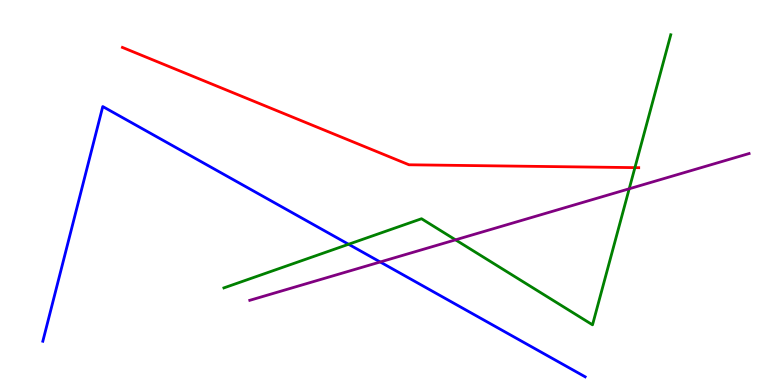[{'lines': ['blue', 'red'], 'intersections': []}, {'lines': ['green', 'red'], 'intersections': [{'x': 8.19, 'y': 5.65}]}, {'lines': ['purple', 'red'], 'intersections': []}, {'lines': ['blue', 'green'], 'intersections': [{'x': 4.5, 'y': 3.66}]}, {'lines': ['blue', 'purple'], 'intersections': [{'x': 4.91, 'y': 3.2}]}, {'lines': ['green', 'purple'], 'intersections': [{'x': 5.88, 'y': 3.77}, {'x': 8.12, 'y': 5.1}]}]